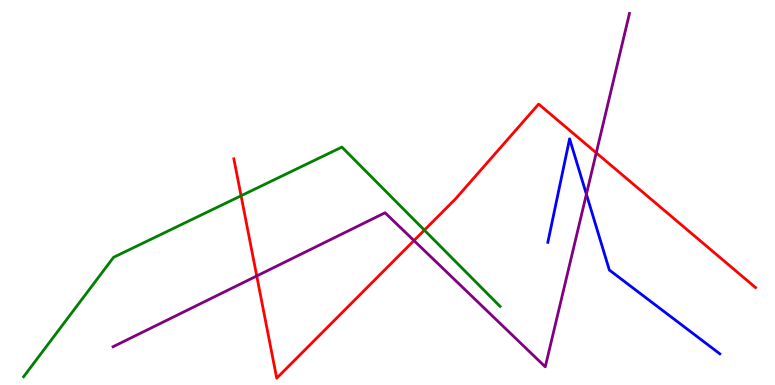[{'lines': ['blue', 'red'], 'intersections': []}, {'lines': ['green', 'red'], 'intersections': [{'x': 3.11, 'y': 4.92}, {'x': 5.48, 'y': 4.02}]}, {'lines': ['purple', 'red'], 'intersections': [{'x': 3.31, 'y': 2.83}, {'x': 5.34, 'y': 3.75}, {'x': 7.69, 'y': 6.03}]}, {'lines': ['blue', 'green'], 'intersections': []}, {'lines': ['blue', 'purple'], 'intersections': [{'x': 7.57, 'y': 4.95}]}, {'lines': ['green', 'purple'], 'intersections': []}]